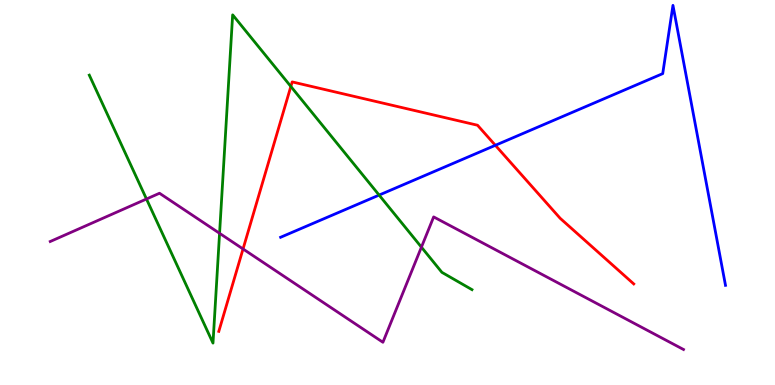[{'lines': ['blue', 'red'], 'intersections': [{'x': 6.39, 'y': 6.23}]}, {'lines': ['green', 'red'], 'intersections': [{'x': 3.75, 'y': 7.75}]}, {'lines': ['purple', 'red'], 'intersections': [{'x': 3.14, 'y': 3.53}]}, {'lines': ['blue', 'green'], 'intersections': [{'x': 4.89, 'y': 4.93}]}, {'lines': ['blue', 'purple'], 'intersections': []}, {'lines': ['green', 'purple'], 'intersections': [{'x': 1.89, 'y': 4.83}, {'x': 2.83, 'y': 3.94}, {'x': 5.44, 'y': 3.58}]}]